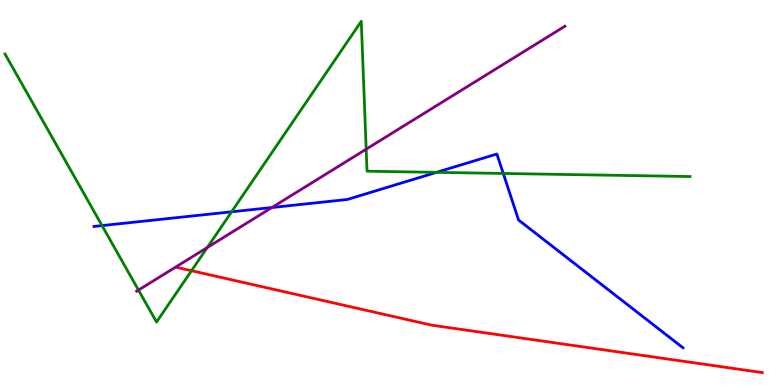[{'lines': ['blue', 'red'], 'intersections': []}, {'lines': ['green', 'red'], 'intersections': [{'x': 2.47, 'y': 2.97}]}, {'lines': ['purple', 'red'], 'intersections': []}, {'lines': ['blue', 'green'], 'intersections': [{'x': 1.32, 'y': 4.14}, {'x': 2.99, 'y': 4.5}, {'x': 5.63, 'y': 5.52}, {'x': 6.49, 'y': 5.49}]}, {'lines': ['blue', 'purple'], 'intersections': [{'x': 3.51, 'y': 4.61}]}, {'lines': ['green', 'purple'], 'intersections': [{'x': 1.79, 'y': 2.47}, {'x': 2.67, 'y': 3.57}, {'x': 4.72, 'y': 6.12}]}]